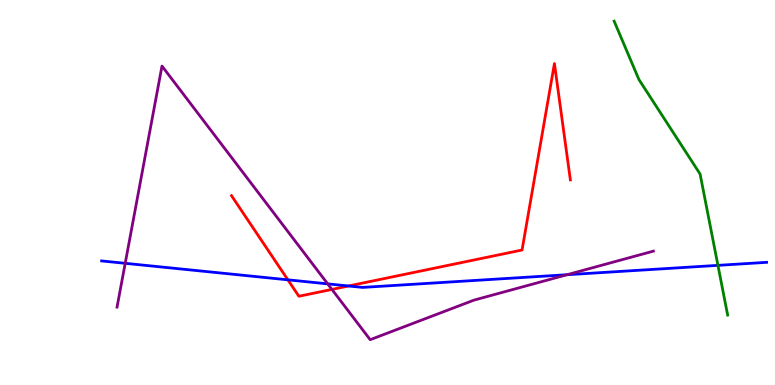[{'lines': ['blue', 'red'], 'intersections': [{'x': 3.71, 'y': 2.73}, {'x': 4.5, 'y': 2.57}]}, {'lines': ['green', 'red'], 'intersections': []}, {'lines': ['purple', 'red'], 'intersections': [{'x': 4.28, 'y': 2.48}]}, {'lines': ['blue', 'green'], 'intersections': [{'x': 9.26, 'y': 3.11}]}, {'lines': ['blue', 'purple'], 'intersections': [{'x': 1.62, 'y': 3.16}, {'x': 4.23, 'y': 2.63}, {'x': 7.32, 'y': 2.86}]}, {'lines': ['green', 'purple'], 'intersections': []}]